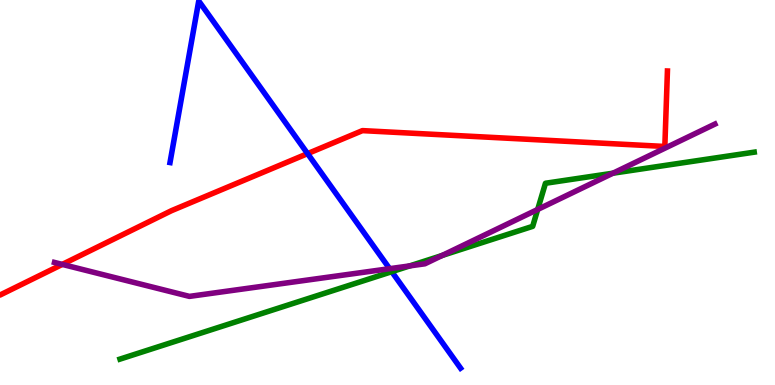[{'lines': ['blue', 'red'], 'intersections': [{'x': 3.97, 'y': 6.01}]}, {'lines': ['green', 'red'], 'intersections': []}, {'lines': ['purple', 'red'], 'intersections': [{'x': 0.804, 'y': 3.13}]}, {'lines': ['blue', 'green'], 'intersections': [{'x': 5.05, 'y': 2.94}]}, {'lines': ['blue', 'purple'], 'intersections': [{'x': 5.03, 'y': 3.02}]}, {'lines': ['green', 'purple'], 'intersections': [{'x': 5.29, 'y': 3.09}, {'x': 5.71, 'y': 3.36}, {'x': 6.94, 'y': 4.56}, {'x': 7.91, 'y': 5.5}]}]